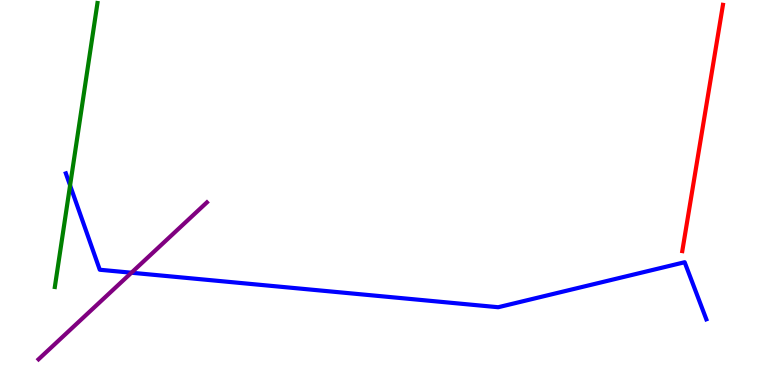[{'lines': ['blue', 'red'], 'intersections': []}, {'lines': ['green', 'red'], 'intersections': []}, {'lines': ['purple', 'red'], 'intersections': []}, {'lines': ['blue', 'green'], 'intersections': [{'x': 0.904, 'y': 5.18}]}, {'lines': ['blue', 'purple'], 'intersections': [{'x': 1.7, 'y': 2.92}]}, {'lines': ['green', 'purple'], 'intersections': []}]